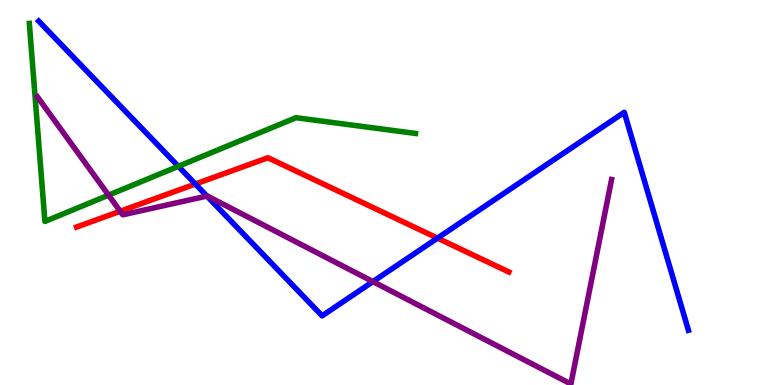[{'lines': ['blue', 'red'], 'intersections': [{'x': 2.52, 'y': 5.22}, {'x': 5.64, 'y': 3.81}]}, {'lines': ['green', 'red'], 'intersections': []}, {'lines': ['purple', 'red'], 'intersections': [{'x': 1.55, 'y': 4.51}]}, {'lines': ['blue', 'green'], 'intersections': [{'x': 2.3, 'y': 5.68}]}, {'lines': ['blue', 'purple'], 'intersections': [{'x': 2.67, 'y': 4.91}, {'x': 4.81, 'y': 2.69}]}, {'lines': ['green', 'purple'], 'intersections': [{'x': 1.4, 'y': 4.93}]}]